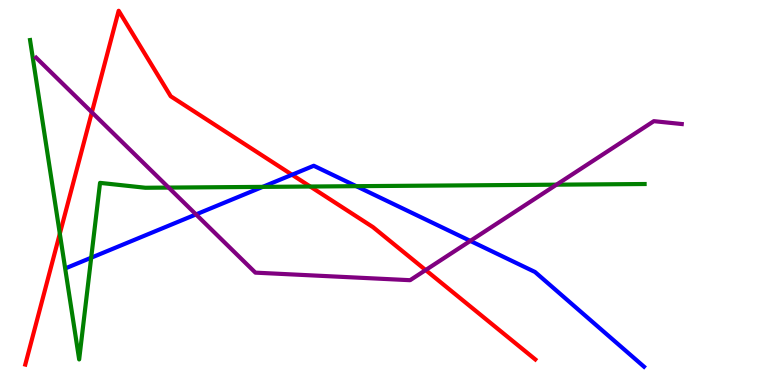[{'lines': ['blue', 'red'], 'intersections': [{'x': 3.77, 'y': 5.46}]}, {'lines': ['green', 'red'], 'intersections': [{'x': 0.772, 'y': 3.93}, {'x': 4.0, 'y': 5.16}]}, {'lines': ['purple', 'red'], 'intersections': [{'x': 1.19, 'y': 7.08}, {'x': 5.49, 'y': 2.99}]}, {'lines': ['blue', 'green'], 'intersections': [{'x': 1.18, 'y': 3.31}, {'x': 3.39, 'y': 5.15}, {'x': 4.6, 'y': 5.16}]}, {'lines': ['blue', 'purple'], 'intersections': [{'x': 2.53, 'y': 4.43}, {'x': 6.07, 'y': 3.74}]}, {'lines': ['green', 'purple'], 'intersections': [{'x': 2.18, 'y': 5.13}, {'x': 7.18, 'y': 5.2}]}]